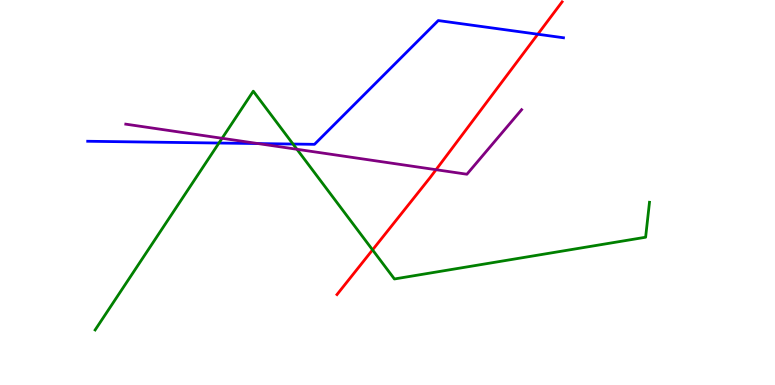[{'lines': ['blue', 'red'], 'intersections': [{'x': 6.94, 'y': 9.11}]}, {'lines': ['green', 'red'], 'intersections': [{'x': 4.81, 'y': 3.51}]}, {'lines': ['purple', 'red'], 'intersections': [{'x': 5.63, 'y': 5.59}]}, {'lines': ['blue', 'green'], 'intersections': [{'x': 2.83, 'y': 6.28}, {'x': 3.78, 'y': 6.26}]}, {'lines': ['blue', 'purple'], 'intersections': [{'x': 3.33, 'y': 6.27}]}, {'lines': ['green', 'purple'], 'intersections': [{'x': 2.87, 'y': 6.41}, {'x': 3.83, 'y': 6.12}]}]